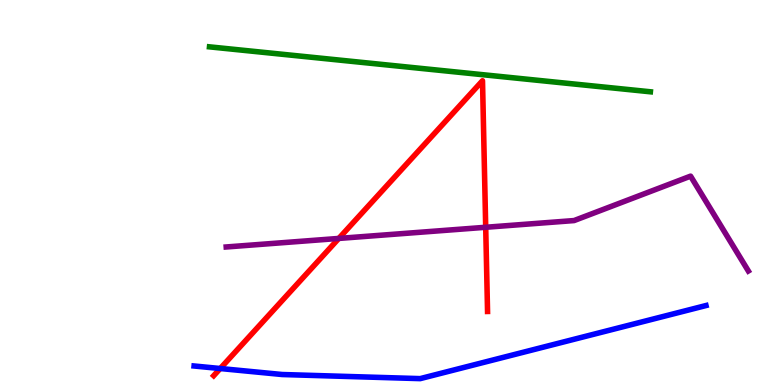[{'lines': ['blue', 'red'], 'intersections': [{'x': 2.84, 'y': 0.428}]}, {'lines': ['green', 'red'], 'intersections': []}, {'lines': ['purple', 'red'], 'intersections': [{'x': 4.37, 'y': 3.81}, {'x': 6.27, 'y': 4.1}]}, {'lines': ['blue', 'green'], 'intersections': []}, {'lines': ['blue', 'purple'], 'intersections': []}, {'lines': ['green', 'purple'], 'intersections': []}]